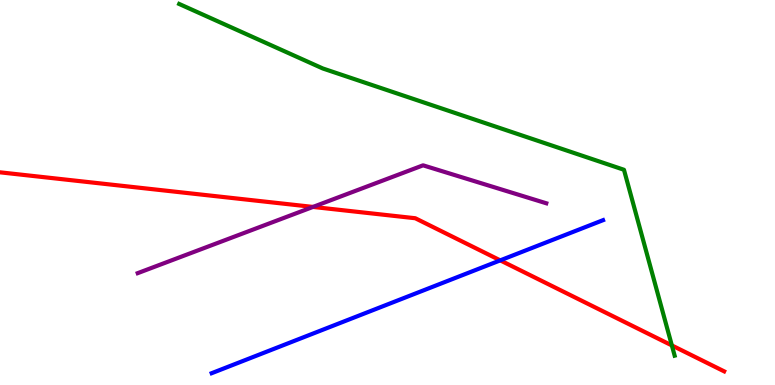[{'lines': ['blue', 'red'], 'intersections': [{'x': 6.45, 'y': 3.24}]}, {'lines': ['green', 'red'], 'intersections': [{'x': 8.67, 'y': 1.03}]}, {'lines': ['purple', 'red'], 'intersections': [{'x': 4.04, 'y': 4.63}]}, {'lines': ['blue', 'green'], 'intersections': []}, {'lines': ['blue', 'purple'], 'intersections': []}, {'lines': ['green', 'purple'], 'intersections': []}]